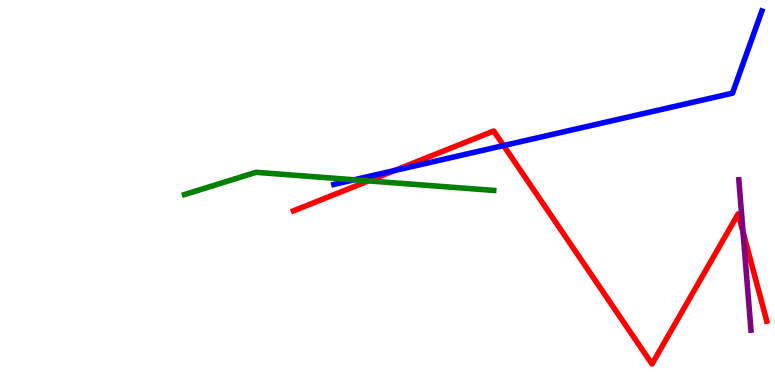[{'lines': ['blue', 'red'], 'intersections': [{'x': 5.09, 'y': 5.57}, {'x': 6.5, 'y': 6.22}]}, {'lines': ['green', 'red'], 'intersections': [{'x': 4.76, 'y': 5.3}]}, {'lines': ['purple', 'red'], 'intersections': [{'x': 9.59, 'y': 3.97}]}, {'lines': ['blue', 'green'], 'intersections': [{'x': 4.57, 'y': 5.33}]}, {'lines': ['blue', 'purple'], 'intersections': []}, {'lines': ['green', 'purple'], 'intersections': []}]